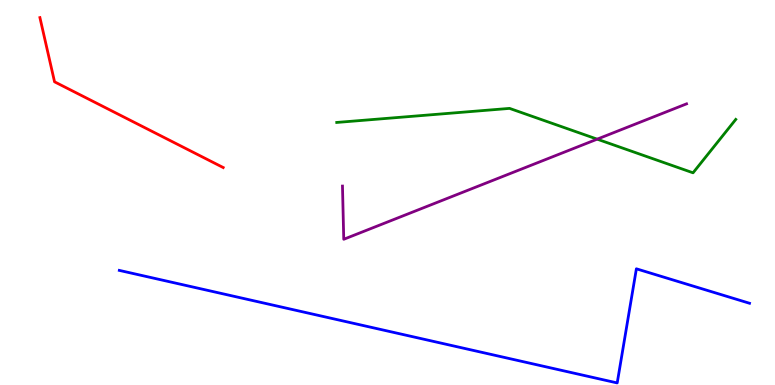[{'lines': ['blue', 'red'], 'intersections': []}, {'lines': ['green', 'red'], 'intersections': []}, {'lines': ['purple', 'red'], 'intersections': []}, {'lines': ['blue', 'green'], 'intersections': []}, {'lines': ['blue', 'purple'], 'intersections': []}, {'lines': ['green', 'purple'], 'intersections': [{'x': 7.71, 'y': 6.39}]}]